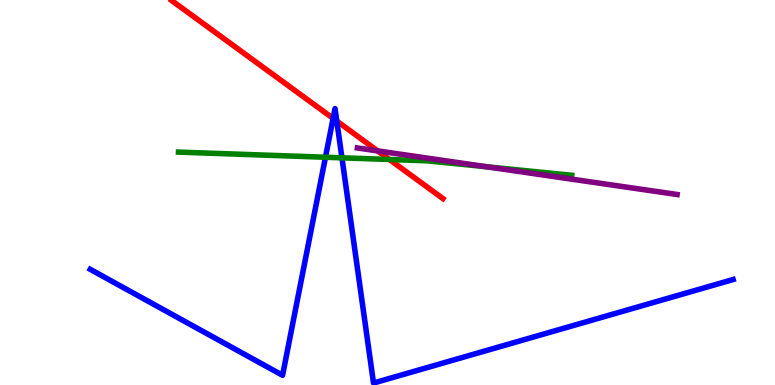[{'lines': ['blue', 'red'], 'intersections': [{'x': 4.3, 'y': 6.93}, {'x': 4.35, 'y': 6.86}]}, {'lines': ['green', 'red'], 'intersections': [{'x': 5.02, 'y': 5.86}]}, {'lines': ['purple', 'red'], 'intersections': [{'x': 4.87, 'y': 6.08}]}, {'lines': ['blue', 'green'], 'intersections': [{'x': 4.2, 'y': 5.92}, {'x': 4.41, 'y': 5.9}]}, {'lines': ['blue', 'purple'], 'intersections': []}, {'lines': ['green', 'purple'], 'intersections': [{'x': 6.28, 'y': 5.67}]}]